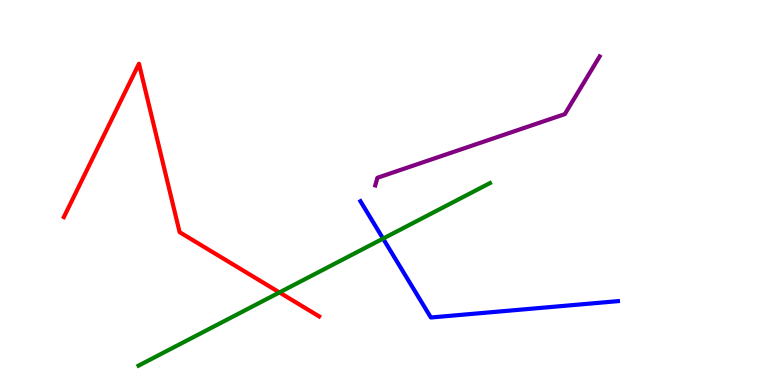[{'lines': ['blue', 'red'], 'intersections': []}, {'lines': ['green', 'red'], 'intersections': [{'x': 3.61, 'y': 2.4}]}, {'lines': ['purple', 'red'], 'intersections': []}, {'lines': ['blue', 'green'], 'intersections': [{'x': 4.94, 'y': 3.8}]}, {'lines': ['blue', 'purple'], 'intersections': []}, {'lines': ['green', 'purple'], 'intersections': []}]